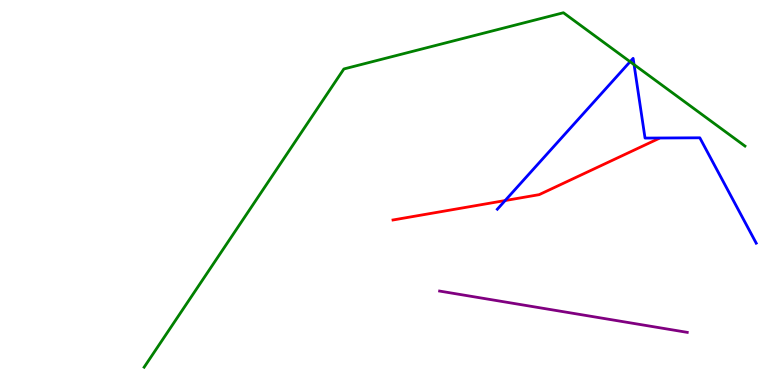[{'lines': ['blue', 'red'], 'intersections': [{'x': 6.52, 'y': 4.79}]}, {'lines': ['green', 'red'], 'intersections': []}, {'lines': ['purple', 'red'], 'intersections': []}, {'lines': ['blue', 'green'], 'intersections': [{'x': 8.13, 'y': 8.4}, {'x': 8.18, 'y': 8.32}]}, {'lines': ['blue', 'purple'], 'intersections': []}, {'lines': ['green', 'purple'], 'intersections': []}]